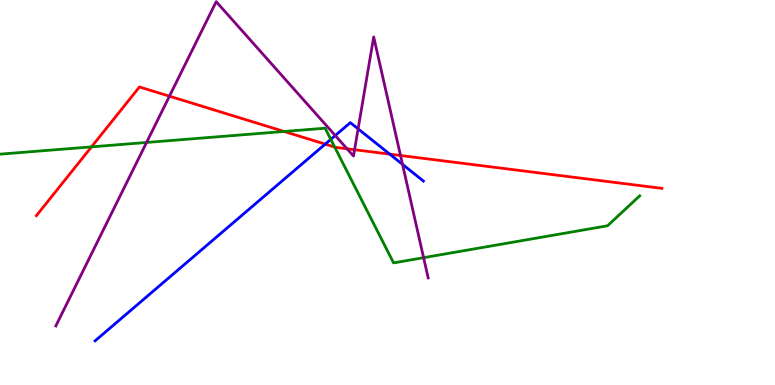[{'lines': ['blue', 'red'], 'intersections': [{'x': 4.2, 'y': 6.26}, {'x': 5.03, 'y': 6.0}]}, {'lines': ['green', 'red'], 'intersections': [{'x': 1.18, 'y': 6.19}, {'x': 3.67, 'y': 6.59}, {'x': 4.32, 'y': 6.18}]}, {'lines': ['purple', 'red'], 'intersections': [{'x': 2.19, 'y': 7.5}, {'x': 4.48, 'y': 6.14}, {'x': 4.58, 'y': 6.11}, {'x': 5.17, 'y': 5.96}]}, {'lines': ['blue', 'green'], 'intersections': [{'x': 4.27, 'y': 6.38}]}, {'lines': ['blue', 'purple'], 'intersections': [{'x': 4.33, 'y': 6.48}, {'x': 4.62, 'y': 6.65}, {'x': 5.19, 'y': 5.73}]}, {'lines': ['green', 'purple'], 'intersections': [{'x': 1.89, 'y': 6.3}, {'x': 5.47, 'y': 3.31}]}]